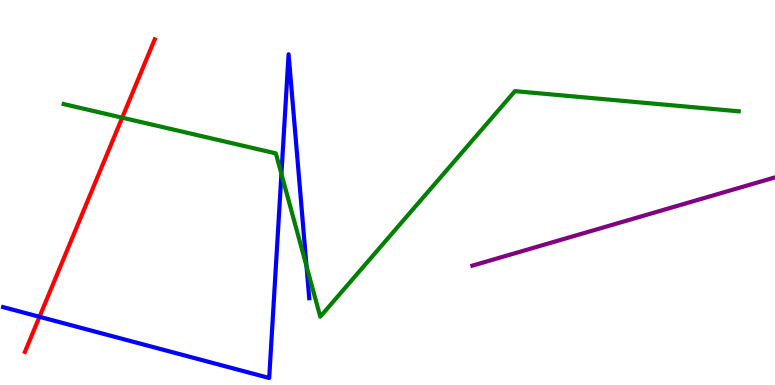[{'lines': ['blue', 'red'], 'intersections': [{'x': 0.509, 'y': 1.77}]}, {'lines': ['green', 'red'], 'intersections': [{'x': 1.58, 'y': 6.94}]}, {'lines': ['purple', 'red'], 'intersections': []}, {'lines': ['blue', 'green'], 'intersections': [{'x': 3.63, 'y': 5.48}, {'x': 3.96, 'y': 3.09}]}, {'lines': ['blue', 'purple'], 'intersections': []}, {'lines': ['green', 'purple'], 'intersections': []}]